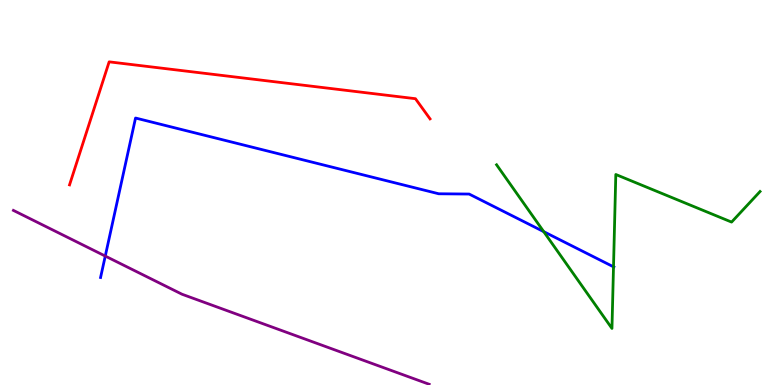[{'lines': ['blue', 'red'], 'intersections': []}, {'lines': ['green', 'red'], 'intersections': []}, {'lines': ['purple', 'red'], 'intersections': []}, {'lines': ['blue', 'green'], 'intersections': [{'x': 7.02, 'y': 3.98}, {'x': 7.92, 'y': 3.07}]}, {'lines': ['blue', 'purple'], 'intersections': [{'x': 1.36, 'y': 3.35}]}, {'lines': ['green', 'purple'], 'intersections': []}]